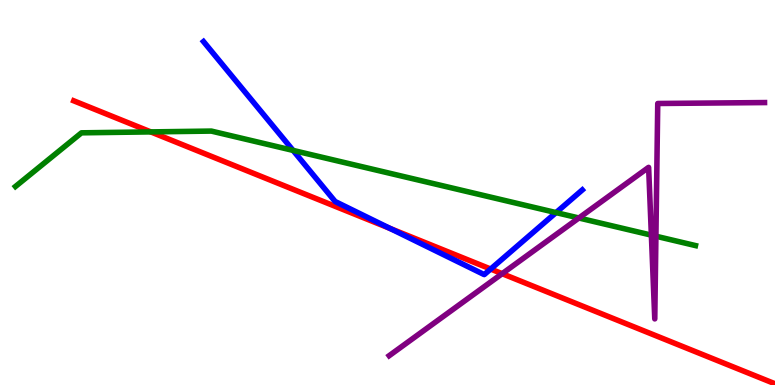[{'lines': ['blue', 'red'], 'intersections': [{'x': 5.03, 'y': 4.07}, {'x': 6.33, 'y': 3.01}]}, {'lines': ['green', 'red'], 'intersections': [{'x': 1.95, 'y': 6.57}]}, {'lines': ['purple', 'red'], 'intersections': [{'x': 6.48, 'y': 2.89}]}, {'lines': ['blue', 'green'], 'intersections': [{'x': 3.78, 'y': 6.09}, {'x': 7.17, 'y': 4.48}]}, {'lines': ['blue', 'purple'], 'intersections': []}, {'lines': ['green', 'purple'], 'intersections': [{'x': 7.47, 'y': 4.34}, {'x': 8.4, 'y': 3.89}, {'x': 8.46, 'y': 3.86}]}]